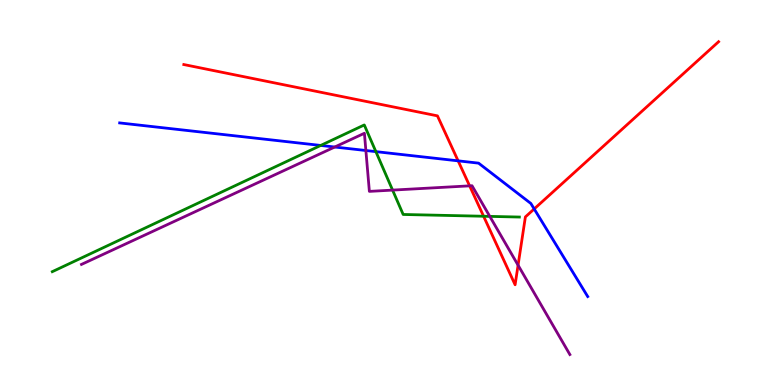[{'lines': ['blue', 'red'], 'intersections': [{'x': 5.91, 'y': 5.82}, {'x': 6.89, 'y': 4.57}]}, {'lines': ['green', 'red'], 'intersections': [{'x': 6.24, 'y': 4.38}]}, {'lines': ['purple', 'red'], 'intersections': [{'x': 6.06, 'y': 5.17}, {'x': 6.68, 'y': 3.11}]}, {'lines': ['blue', 'green'], 'intersections': [{'x': 4.14, 'y': 6.22}, {'x': 4.85, 'y': 6.06}]}, {'lines': ['blue', 'purple'], 'intersections': [{'x': 4.32, 'y': 6.18}, {'x': 4.72, 'y': 6.09}]}, {'lines': ['green', 'purple'], 'intersections': [{'x': 5.07, 'y': 5.06}, {'x': 6.32, 'y': 4.38}]}]